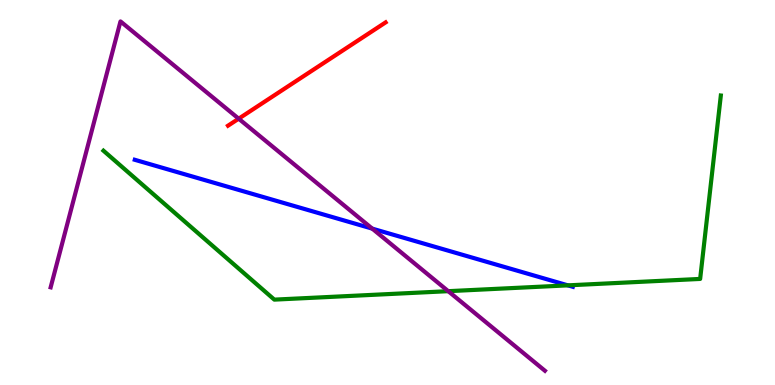[{'lines': ['blue', 'red'], 'intersections': []}, {'lines': ['green', 'red'], 'intersections': []}, {'lines': ['purple', 'red'], 'intersections': [{'x': 3.08, 'y': 6.92}]}, {'lines': ['blue', 'green'], 'intersections': [{'x': 7.33, 'y': 2.59}]}, {'lines': ['blue', 'purple'], 'intersections': [{'x': 4.8, 'y': 4.06}]}, {'lines': ['green', 'purple'], 'intersections': [{'x': 5.78, 'y': 2.44}]}]